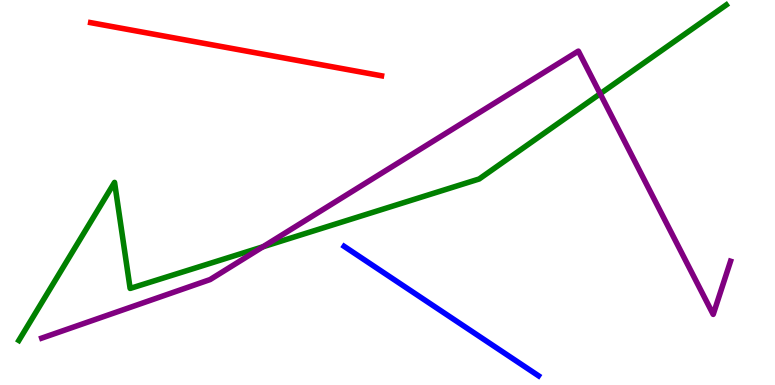[{'lines': ['blue', 'red'], 'intersections': []}, {'lines': ['green', 'red'], 'intersections': []}, {'lines': ['purple', 'red'], 'intersections': []}, {'lines': ['blue', 'green'], 'intersections': []}, {'lines': ['blue', 'purple'], 'intersections': []}, {'lines': ['green', 'purple'], 'intersections': [{'x': 3.39, 'y': 3.59}, {'x': 7.74, 'y': 7.57}]}]